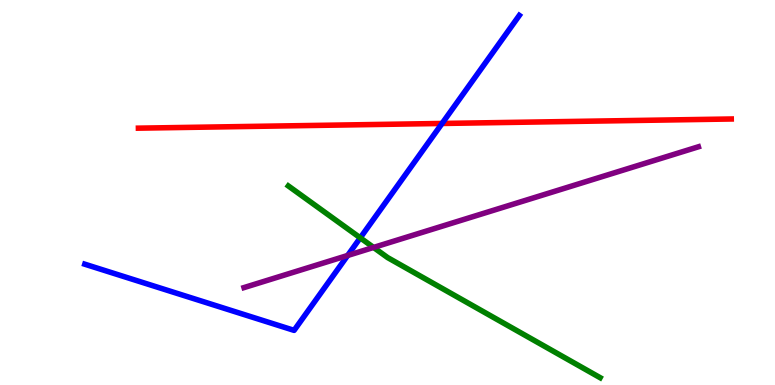[{'lines': ['blue', 'red'], 'intersections': [{'x': 5.7, 'y': 6.79}]}, {'lines': ['green', 'red'], 'intersections': []}, {'lines': ['purple', 'red'], 'intersections': []}, {'lines': ['blue', 'green'], 'intersections': [{'x': 4.65, 'y': 3.82}]}, {'lines': ['blue', 'purple'], 'intersections': [{'x': 4.49, 'y': 3.36}]}, {'lines': ['green', 'purple'], 'intersections': [{'x': 4.82, 'y': 3.57}]}]